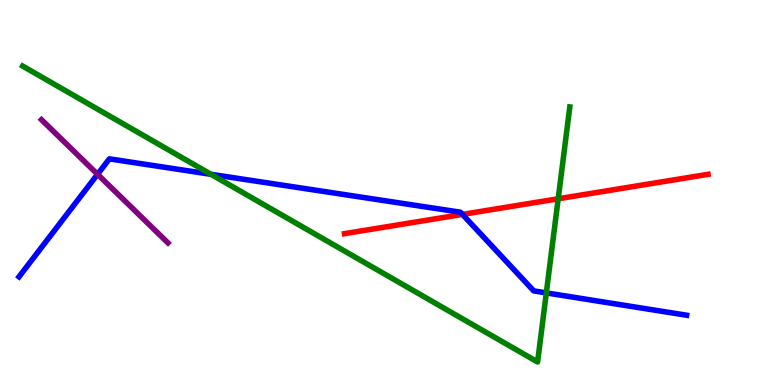[{'lines': ['blue', 'red'], 'intersections': [{'x': 5.97, 'y': 4.43}]}, {'lines': ['green', 'red'], 'intersections': [{'x': 7.2, 'y': 4.84}]}, {'lines': ['purple', 'red'], 'intersections': []}, {'lines': ['blue', 'green'], 'intersections': [{'x': 2.72, 'y': 5.47}, {'x': 7.05, 'y': 2.39}]}, {'lines': ['blue', 'purple'], 'intersections': [{'x': 1.26, 'y': 5.47}]}, {'lines': ['green', 'purple'], 'intersections': []}]